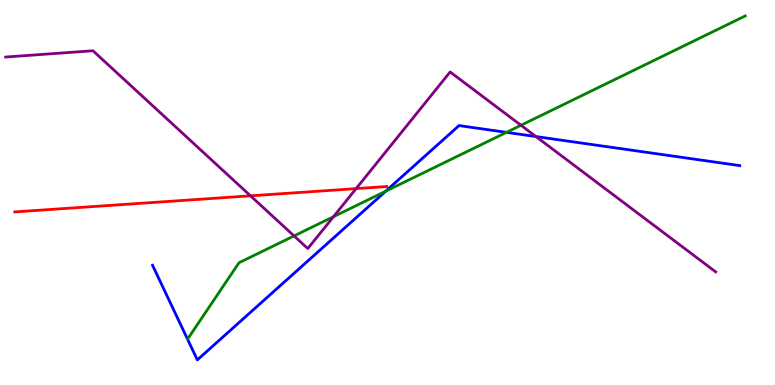[{'lines': ['blue', 'red'], 'intersections': []}, {'lines': ['green', 'red'], 'intersections': []}, {'lines': ['purple', 'red'], 'intersections': [{'x': 3.23, 'y': 4.91}, {'x': 4.59, 'y': 5.1}]}, {'lines': ['blue', 'green'], 'intersections': [{'x': 4.98, 'y': 5.03}, {'x': 6.54, 'y': 6.56}]}, {'lines': ['blue', 'purple'], 'intersections': [{'x': 6.92, 'y': 6.45}]}, {'lines': ['green', 'purple'], 'intersections': [{'x': 3.79, 'y': 3.87}, {'x': 4.3, 'y': 4.37}, {'x': 6.72, 'y': 6.75}]}]